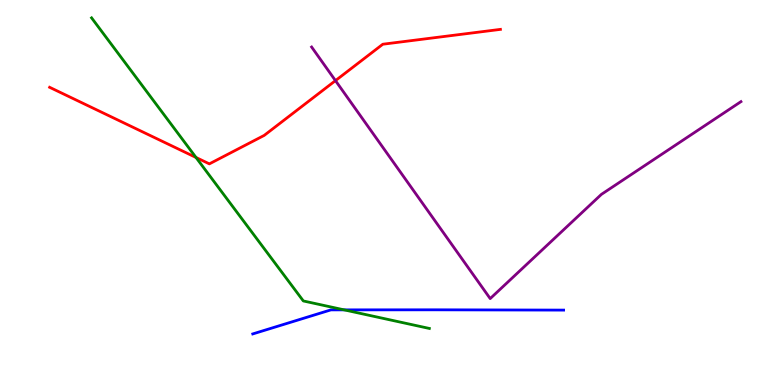[{'lines': ['blue', 'red'], 'intersections': []}, {'lines': ['green', 'red'], 'intersections': [{'x': 2.53, 'y': 5.91}]}, {'lines': ['purple', 'red'], 'intersections': [{'x': 4.33, 'y': 7.91}]}, {'lines': ['blue', 'green'], 'intersections': [{'x': 4.44, 'y': 1.95}]}, {'lines': ['blue', 'purple'], 'intersections': []}, {'lines': ['green', 'purple'], 'intersections': []}]